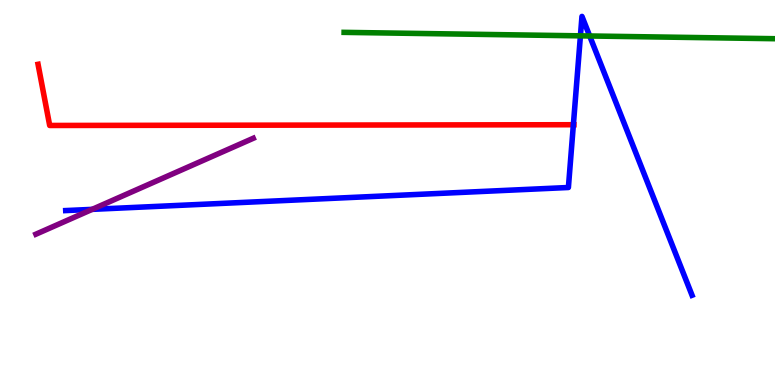[{'lines': ['blue', 'red'], 'intersections': [{'x': 7.4, 'y': 6.76}]}, {'lines': ['green', 'red'], 'intersections': []}, {'lines': ['purple', 'red'], 'intersections': []}, {'lines': ['blue', 'green'], 'intersections': [{'x': 7.49, 'y': 9.07}, {'x': 7.61, 'y': 9.07}]}, {'lines': ['blue', 'purple'], 'intersections': [{'x': 1.19, 'y': 4.56}]}, {'lines': ['green', 'purple'], 'intersections': []}]